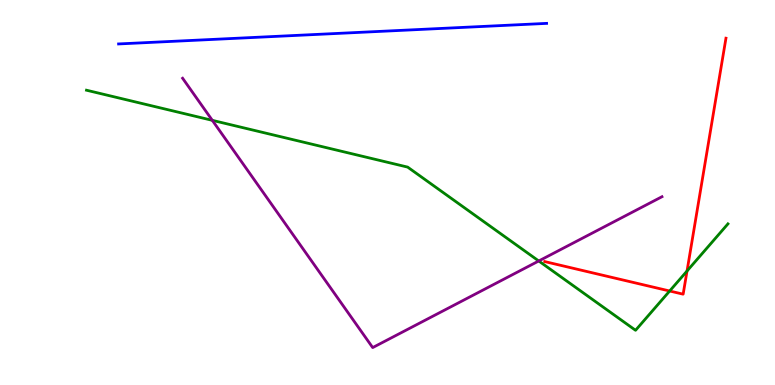[{'lines': ['blue', 'red'], 'intersections': []}, {'lines': ['green', 'red'], 'intersections': [{'x': 8.64, 'y': 2.44}, {'x': 8.86, 'y': 2.96}]}, {'lines': ['purple', 'red'], 'intersections': []}, {'lines': ['blue', 'green'], 'intersections': []}, {'lines': ['blue', 'purple'], 'intersections': []}, {'lines': ['green', 'purple'], 'intersections': [{'x': 2.74, 'y': 6.87}, {'x': 6.95, 'y': 3.22}]}]